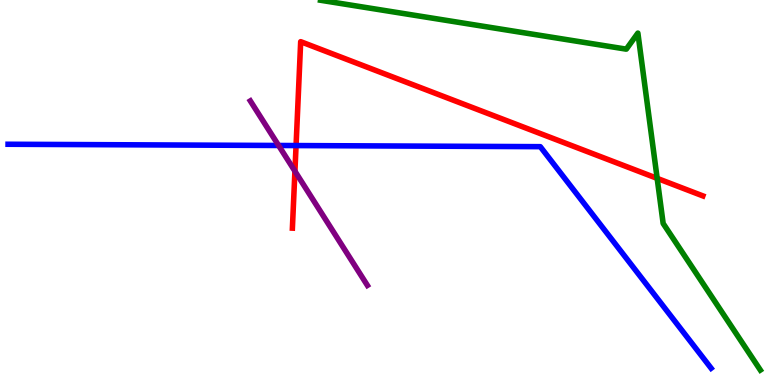[{'lines': ['blue', 'red'], 'intersections': [{'x': 3.82, 'y': 6.22}]}, {'lines': ['green', 'red'], 'intersections': [{'x': 8.48, 'y': 5.37}]}, {'lines': ['purple', 'red'], 'intersections': [{'x': 3.81, 'y': 5.55}]}, {'lines': ['blue', 'green'], 'intersections': []}, {'lines': ['blue', 'purple'], 'intersections': [{'x': 3.6, 'y': 6.22}]}, {'lines': ['green', 'purple'], 'intersections': []}]